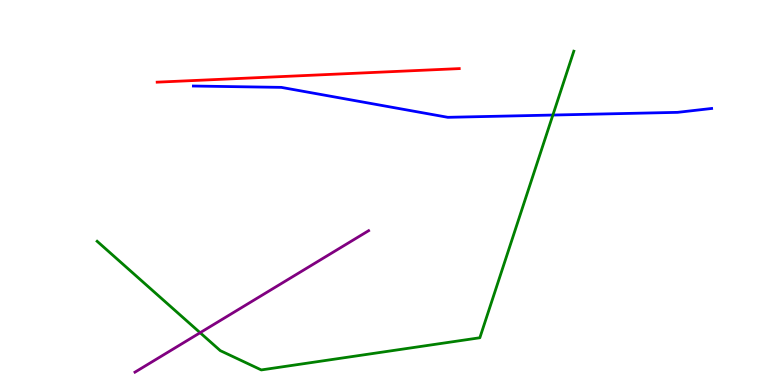[{'lines': ['blue', 'red'], 'intersections': []}, {'lines': ['green', 'red'], 'intersections': []}, {'lines': ['purple', 'red'], 'intersections': []}, {'lines': ['blue', 'green'], 'intersections': [{'x': 7.13, 'y': 7.01}]}, {'lines': ['blue', 'purple'], 'intersections': []}, {'lines': ['green', 'purple'], 'intersections': [{'x': 2.58, 'y': 1.36}]}]